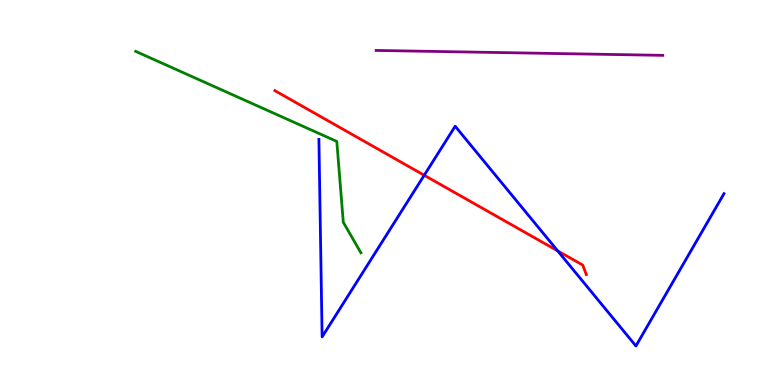[{'lines': ['blue', 'red'], 'intersections': [{'x': 5.47, 'y': 5.45}, {'x': 7.2, 'y': 3.48}]}, {'lines': ['green', 'red'], 'intersections': []}, {'lines': ['purple', 'red'], 'intersections': []}, {'lines': ['blue', 'green'], 'intersections': []}, {'lines': ['blue', 'purple'], 'intersections': []}, {'lines': ['green', 'purple'], 'intersections': []}]